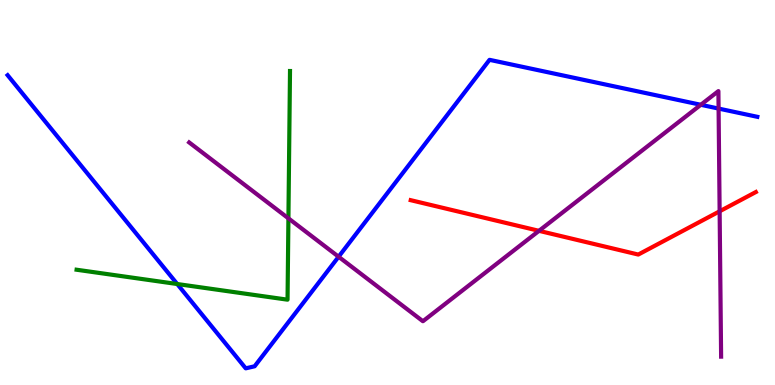[{'lines': ['blue', 'red'], 'intersections': []}, {'lines': ['green', 'red'], 'intersections': []}, {'lines': ['purple', 'red'], 'intersections': [{'x': 6.95, 'y': 4.0}, {'x': 9.29, 'y': 4.51}]}, {'lines': ['blue', 'green'], 'intersections': [{'x': 2.29, 'y': 2.62}]}, {'lines': ['blue', 'purple'], 'intersections': [{'x': 4.37, 'y': 3.33}, {'x': 9.04, 'y': 7.28}, {'x': 9.27, 'y': 7.18}]}, {'lines': ['green', 'purple'], 'intersections': [{'x': 3.72, 'y': 4.33}]}]